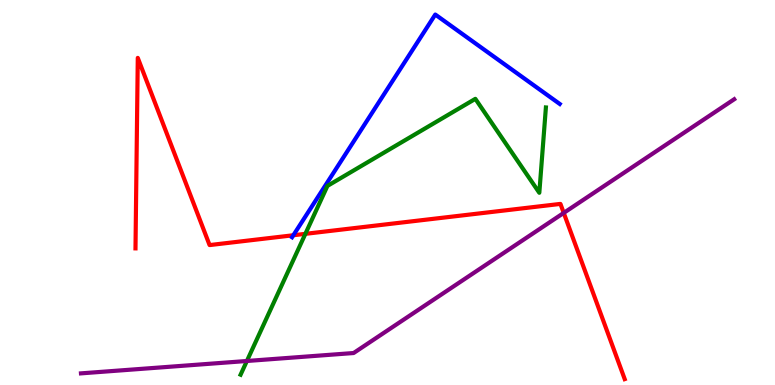[{'lines': ['blue', 'red'], 'intersections': [{'x': 3.79, 'y': 3.89}]}, {'lines': ['green', 'red'], 'intersections': [{'x': 3.94, 'y': 3.93}]}, {'lines': ['purple', 'red'], 'intersections': [{'x': 7.27, 'y': 4.47}]}, {'lines': ['blue', 'green'], 'intersections': []}, {'lines': ['blue', 'purple'], 'intersections': []}, {'lines': ['green', 'purple'], 'intersections': [{'x': 3.19, 'y': 0.624}]}]